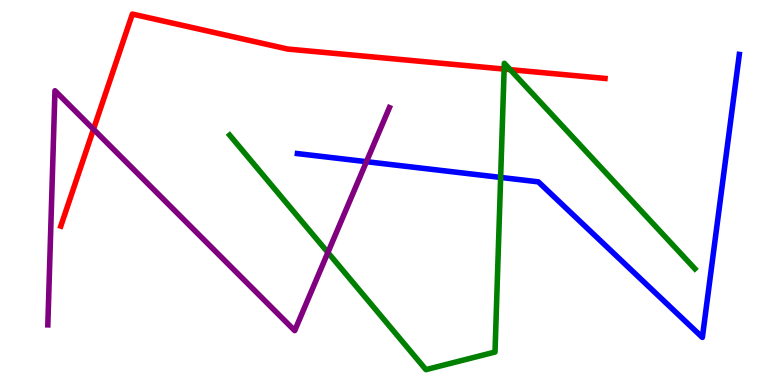[{'lines': ['blue', 'red'], 'intersections': []}, {'lines': ['green', 'red'], 'intersections': [{'x': 6.51, 'y': 8.21}, {'x': 6.58, 'y': 8.19}]}, {'lines': ['purple', 'red'], 'intersections': [{'x': 1.21, 'y': 6.64}]}, {'lines': ['blue', 'green'], 'intersections': [{'x': 6.46, 'y': 5.39}]}, {'lines': ['blue', 'purple'], 'intersections': [{'x': 4.73, 'y': 5.8}]}, {'lines': ['green', 'purple'], 'intersections': [{'x': 4.23, 'y': 3.44}]}]